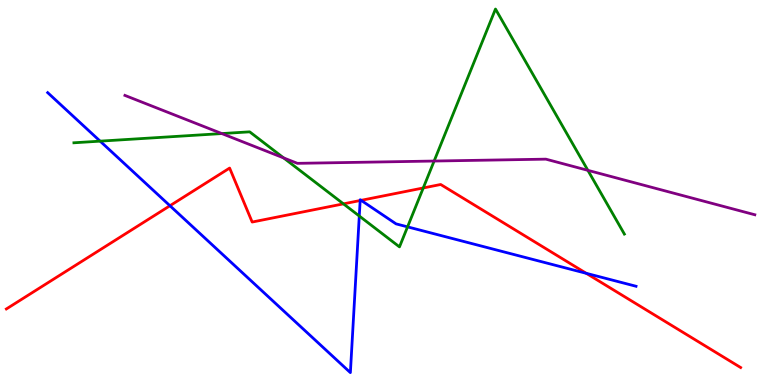[{'lines': ['blue', 'red'], 'intersections': [{'x': 2.19, 'y': 4.66}, {'x': 4.65, 'y': 4.79}, {'x': 4.66, 'y': 4.8}, {'x': 7.56, 'y': 2.9}]}, {'lines': ['green', 'red'], 'intersections': [{'x': 4.43, 'y': 4.71}, {'x': 5.46, 'y': 5.12}]}, {'lines': ['purple', 'red'], 'intersections': []}, {'lines': ['blue', 'green'], 'intersections': [{'x': 1.29, 'y': 6.33}, {'x': 4.64, 'y': 4.39}, {'x': 5.26, 'y': 4.11}]}, {'lines': ['blue', 'purple'], 'intersections': []}, {'lines': ['green', 'purple'], 'intersections': [{'x': 2.86, 'y': 6.53}, {'x': 3.66, 'y': 5.9}, {'x': 5.6, 'y': 5.82}, {'x': 7.59, 'y': 5.58}]}]